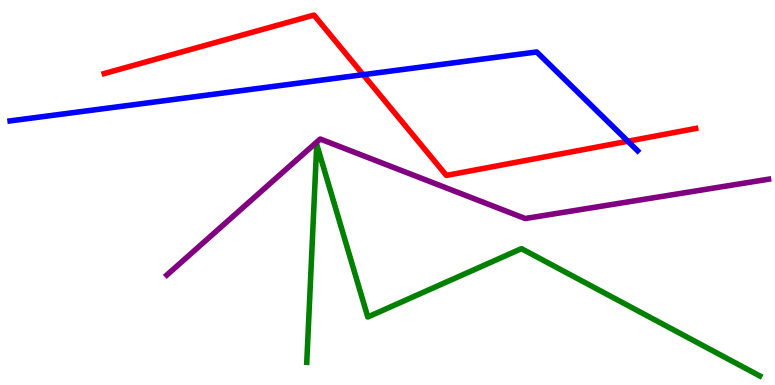[{'lines': ['blue', 'red'], 'intersections': [{'x': 4.69, 'y': 8.06}, {'x': 8.1, 'y': 6.33}]}, {'lines': ['green', 'red'], 'intersections': []}, {'lines': ['purple', 'red'], 'intersections': []}, {'lines': ['blue', 'green'], 'intersections': []}, {'lines': ['blue', 'purple'], 'intersections': []}, {'lines': ['green', 'purple'], 'intersections': []}]